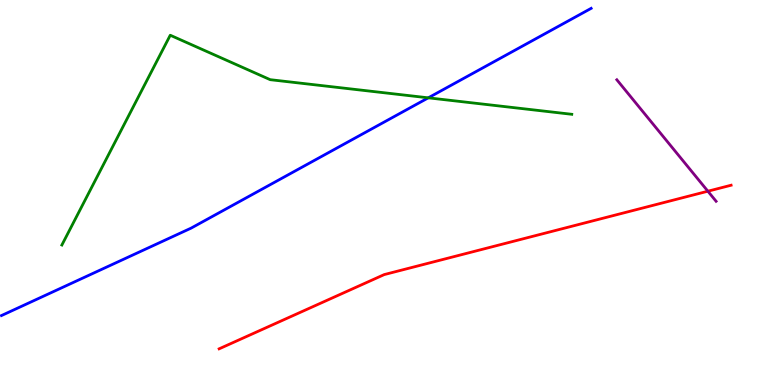[{'lines': ['blue', 'red'], 'intersections': []}, {'lines': ['green', 'red'], 'intersections': []}, {'lines': ['purple', 'red'], 'intersections': [{'x': 9.13, 'y': 5.03}]}, {'lines': ['blue', 'green'], 'intersections': [{'x': 5.53, 'y': 7.46}]}, {'lines': ['blue', 'purple'], 'intersections': []}, {'lines': ['green', 'purple'], 'intersections': []}]